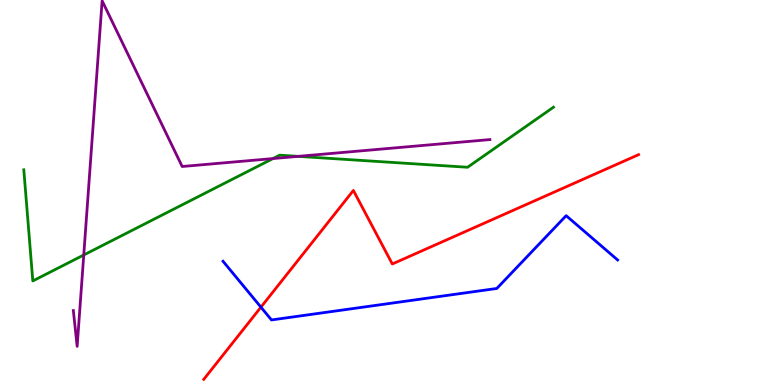[{'lines': ['blue', 'red'], 'intersections': [{'x': 3.37, 'y': 2.02}]}, {'lines': ['green', 'red'], 'intersections': []}, {'lines': ['purple', 'red'], 'intersections': []}, {'lines': ['blue', 'green'], 'intersections': []}, {'lines': ['blue', 'purple'], 'intersections': []}, {'lines': ['green', 'purple'], 'intersections': [{'x': 1.08, 'y': 3.38}, {'x': 3.52, 'y': 5.88}, {'x': 3.85, 'y': 5.94}]}]